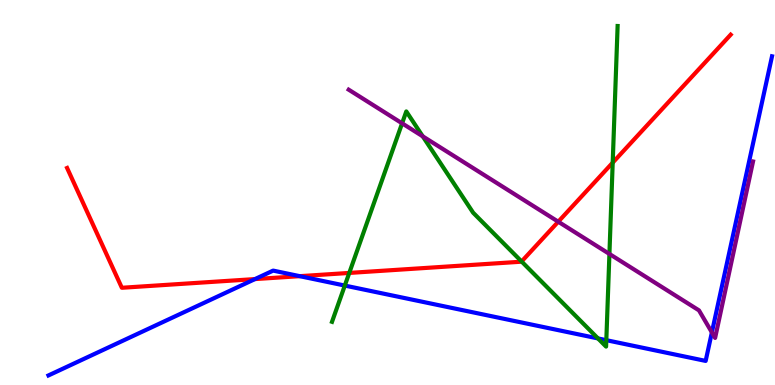[{'lines': ['blue', 'red'], 'intersections': [{'x': 3.29, 'y': 2.75}, {'x': 3.87, 'y': 2.83}]}, {'lines': ['green', 'red'], 'intersections': [{'x': 4.51, 'y': 2.91}, {'x': 6.73, 'y': 3.21}, {'x': 7.91, 'y': 5.78}]}, {'lines': ['purple', 'red'], 'intersections': [{'x': 7.2, 'y': 4.24}]}, {'lines': ['blue', 'green'], 'intersections': [{'x': 4.45, 'y': 2.58}, {'x': 7.72, 'y': 1.21}, {'x': 7.82, 'y': 1.16}]}, {'lines': ['blue', 'purple'], 'intersections': [{'x': 9.19, 'y': 1.37}]}, {'lines': ['green', 'purple'], 'intersections': [{'x': 5.19, 'y': 6.8}, {'x': 5.45, 'y': 6.46}, {'x': 7.86, 'y': 3.4}]}]